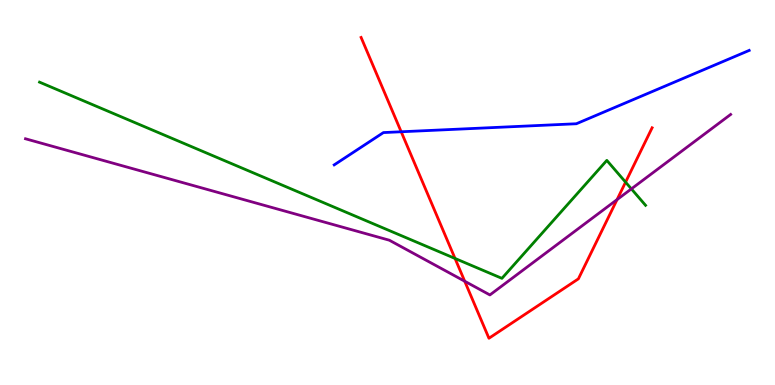[{'lines': ['blue', 'red'], 'intersections': [{'x': 5.18, 'y': 6.58}]}, {'lines': ['green', 'red'], 'intersections': [{'x': 5.87, 'y': 3.29}, {'x': 8.07, 'y': 5.27}]}, {'lines': ['purple', 'red'], 'intersections': [{'x': 6.0, 'y': 2.7}, {'x': 7.96, 'y': 4.82}]}, {'lines': ['blue', 'green'], 'intersections': []}, {'lines': ['blue', 'purple'], 'intersections': []}, {'lines': ['green', 'purple'], 'intersections': [{'x': 8.15, 'y': 5.09}]}]